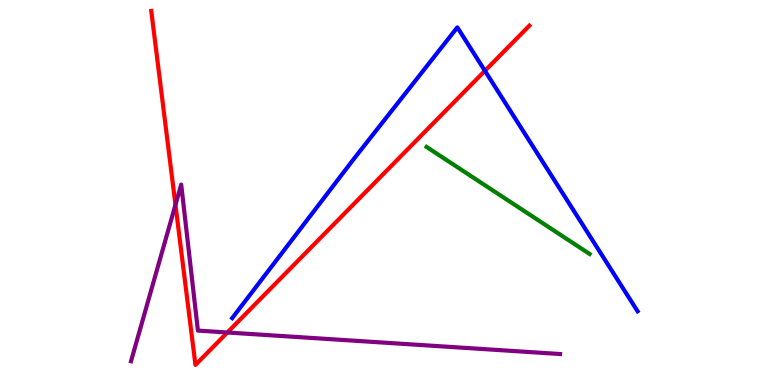[{'lines': ['blue', 'red'], 'intersections': [{'x': 6.26, 'y': 8.16}]}, {'lines': ['green', 'red'], 'intersections': []}, {'lines': ['purple', 'red'], 'intersections': [{'x': 2.26, 'y': 4.68}, {'x': 2.93, 'y': 1.36}]}, {'lines': ['blue', 'green'], 'intersections': []}, {'lines': ['blue', 'purple'], 'intersections': []}, {'lines': ['green', 'purple'], 'intersections': []}]